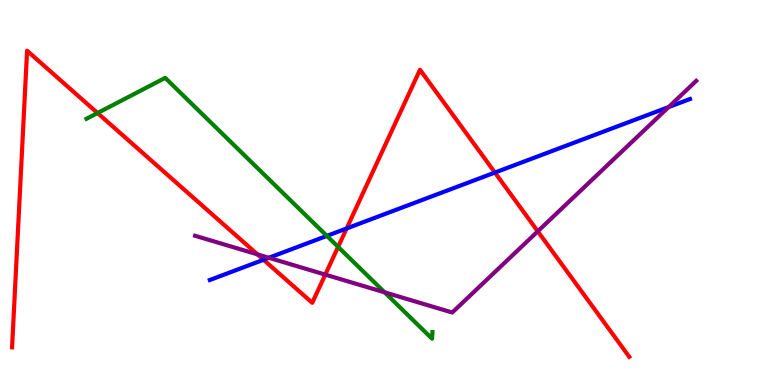[{'lines': ['blue', 'red'], 'intersections': [{'x': 3.4, 'y': 3.25}, {'x': 4.47, 'y': 4.07}, {'x': 6.39, 'y': 5.52}]}, {'lines': ['green', 'red'], 'intersections': [{'x': 1.26, 'y': 7.06}, {'x': 4.36, 'y': 3.59}]}, {'lines': ['purple', 'red'], 'intersections': [{'x': 3.32, 'y': 3.39}, {'x': 4.2, 'y': 2.87}, {'x': 6.94, 'y': 3.99}]}, {'lines': ['blue', 'green'], 'intersections': [{'x': 4.22, 'y': 3.87}]}, {'lines': ['blue', 'purple'], 'intersections': [{'x': 3.47, 'y': 3.3}, {'x': 8.63, 'y': 7.22}]}, {'lines': ['green', 'purple'], 'intersections': [{'x': 4.96, 'y': 2.41}]}]